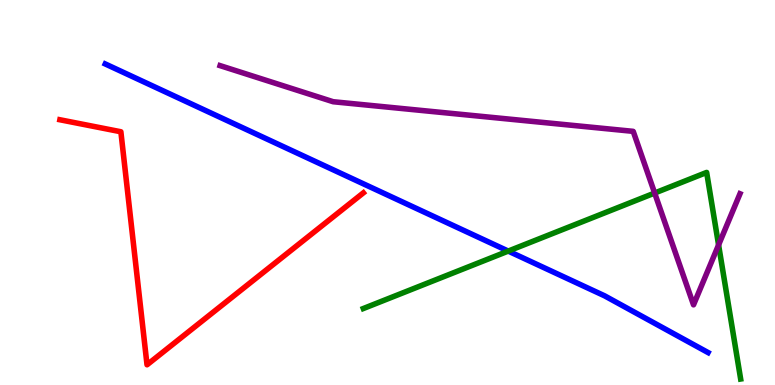[{'lines': ['blue', 'red'], 'intersections': []}, {'lines': ['green', 'red'], 'intersections': []}, {'lines': ['purple', 'red'], 'intersections': []}, {'lines': ['blue', 'green'], 'intersections': [{'x': 6.56, 'y': 3.48}]}, {'lines': ['blue', 'purple'], 'intersections': []}, {'lines': ['green', 'purple'], 'intersections': [{'x': 8.45, 'y': 4.99}, {'x': 9.27, 'y': 3.64}]}]